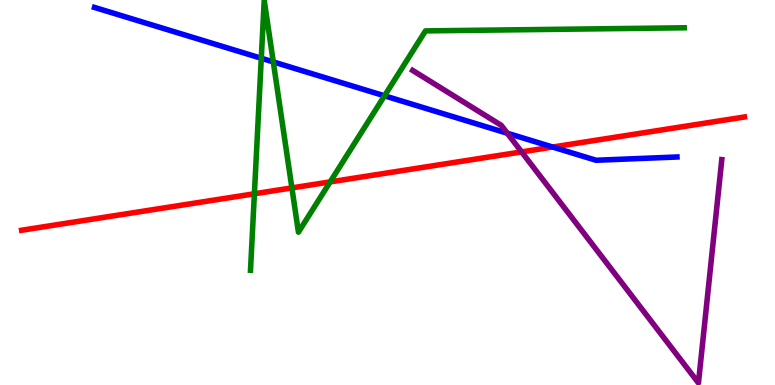[{'lines': ['blue', 'red'], 'intersections': [{'x': 7.13, 'y': 6.18}]}, {'lines': ['green', 'red'], 'intersections': [{'x': 3.28, 'y': 4.97}, {'x': 3.77, 'y': 5.12}, {'x': 4.26, 'y': 5.28}]}, {'lines': ['purple', 'red'], 'intersections': [{'x': 6.73, 'y': 6.05}]}, {'lines': ['blue', 'green'], 'intersections': [{'x': 3.37, 'y': 8.49}, {'x': 3.53, 'y': 8.39}, {'x': 4.96, 'y': 7.51}]}, {'lines': ['blue', 'purple'], 'intersections': [{'x': 6.55, 'y': 6.54}]}, {'lines': ['green', 'purple'], 'intersections': []}]